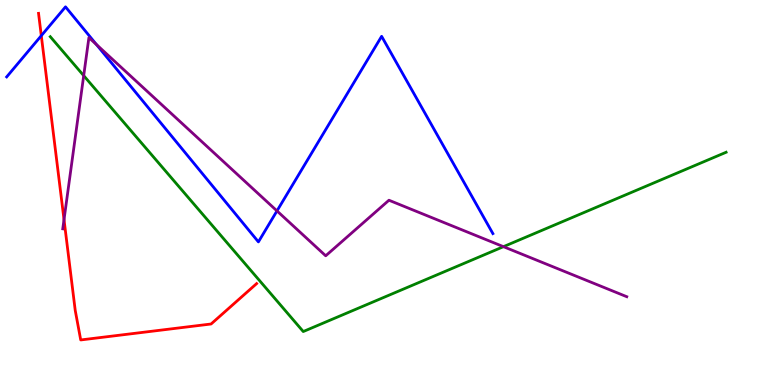[{'lines': ['blue', 'red'], 'intersections': [{'x': 0.533, 'y': 9.07}]}, {'lines': ['green', 'red'], 'intersections': []}, {'lines': ['purple', 'red'], 'intersections': [{'x': 0.826, 'y': 4.3}]}, {'lines': ['blue', 'green'], 'intersections': []}, {'lines': ['blue', 'purple'], 'intersections': [{'x': 1.25, 'y': 8.84}, {'x': 3.57, 'y': 4.52}]}, {'lines': ['green', 'purple'], 'intersections': [{'x': 1.08, 'y': 8.04}, {'x': 6.5, 'y': 3.59}]}]